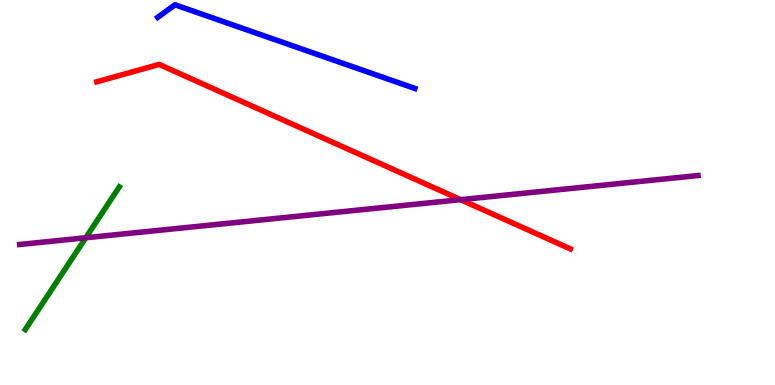[{'lines': ['blue', 'red'], 'intersections': []}, {'lines': ['green', 'red'], 'intersections': []}, {'lines': ['purple', 'red'], 'intersections': [{'x': 5.94, 'y': 4.81}]}, {'lines': ['blue', 'green'], 'intersections': []}, {'lines': ['blue', 'purple'], 'intersections': []}, {'lines': ['green', 'purple'], 'intersections': [{'x': 1.11, 'y': 3.82}]}]